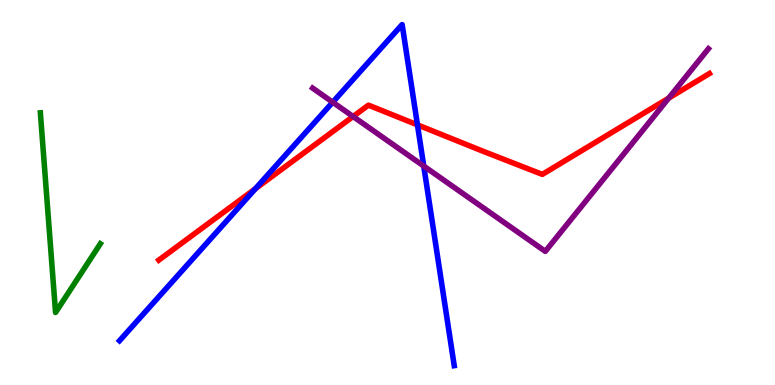[{'lines': ['blue', 'red'], 'intersections': [{'x': 3.3, 'y': 5.1}, {'x': 5.39, 'y': 6.76}]}, {'lines': ['green', 'red'], 'intersections': []}, {'lines': ['purple', 'red'], 'intersections': [{'x': 4.56, 'y': 6.97}, {'x': 8.63, 'y': 7.45}]}, {'lines': ['blue', 'green'], 'intersections': []}, {'lines': ['blue', 'purple'], 'intersections': [{'x': 4.29, 'y': 7.34}, {'x': 5.47, 'y': 5.69}]}, {'lines': ['green', 'purple'], 'intersections': []}]